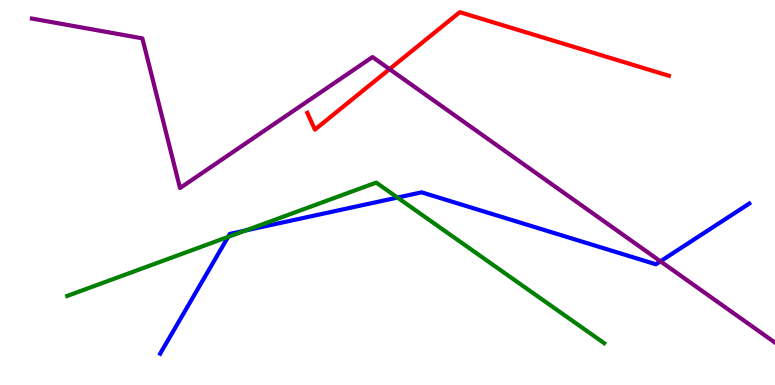[{'lines': ['blue', 'red'], 'intersections': []}, {'lines': ['green', 'red'], 'intersections': []}, {'lines': ['purple', 'red'], 'intersections': [{'x': 5.03, 'y': 8.2}]}, {'lines': ['blue', 'green'], 'intersections': [{'x': 2.94, 'y': 3.85}, {'x': 3.17, 'y': 4.01}, {'x': 5.13, 'y': 4.87}]}, {'lines': ['blue', 'purple'], 'intersections': [{'x': 8.52, 'y': 3.21}]}, {'lines': ['green', 'purple'], 'intersections': []}]